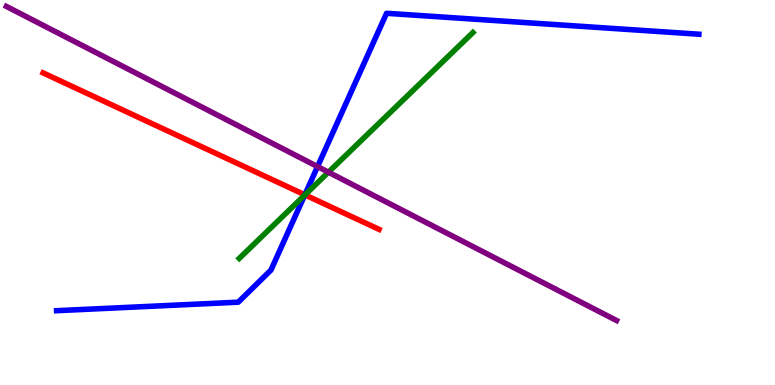[{'lines': ['blue', 'red'], 'intersections': [{'x': 3.93, 'y': 4.94}]}, {'lines': ['green', 'red'], 'intersections': [{'x': 3.94, 'y': 4.94}]}, {'lines': ['purple', 'red'], 'intersections': []}, {'lines': ['blue', 'green'], 'intersections': [{'x': 3.93, 'y': 4.93}]}, {'lines': ['blue', 'purple'], 'intersections': [{'x': 4.1, 'y': 5.67}]}, {'lines': ['green', 'purple'], 'intersections': [{'x': 4.24, 'y': 5.53}]}]